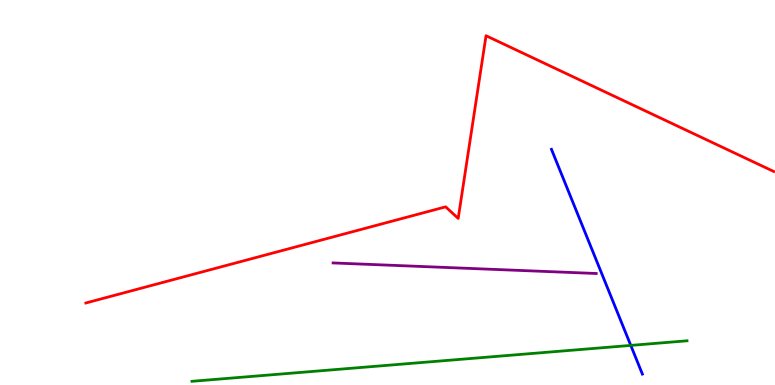[{'lines': ['blue', 'red'], 'intersections': []}, {'lines': ['green', 'red'], 'intersections': []}, {'lines': ['purple', 'red'], 'intersections': []}, {'lines': ['blue', 'green'], 'intersections': [{'x': 8.14, 'y': 1.03}]}, {'lines': ['blue', 'purple'], 'intersections': []}, {'lines': ['green', 'purple'], 'intersections': []}]